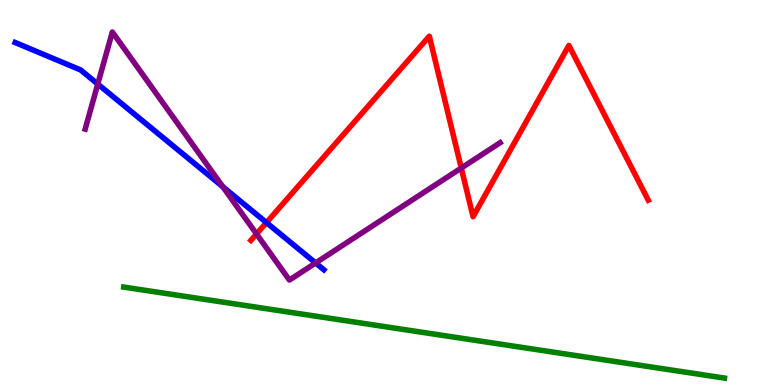[{'lines': ['blue', 'red'], 'intersections': [{'x': 3.44, 'y': 4.22}]}, {'lines': ['green', 'red'], 'intersections': []}, {'lines': ['purple', 'red'], 'intersections': [{'x': 3.31, 'y': 3.92}, {'x': 5.95, 'y': 5.64}]}, {'lines': ['blue', 'green'], 'intersections': []}, {'lines': ['blue', 'purple'], 'intersections': [{'x': 1.26, 'y': 7.82}, {'x': 2.87, 'y': 5.15}, {'x': 4.07, 'y': 3.17}]}, {'lines': ['green', 'purple'], 'intersections': []}]